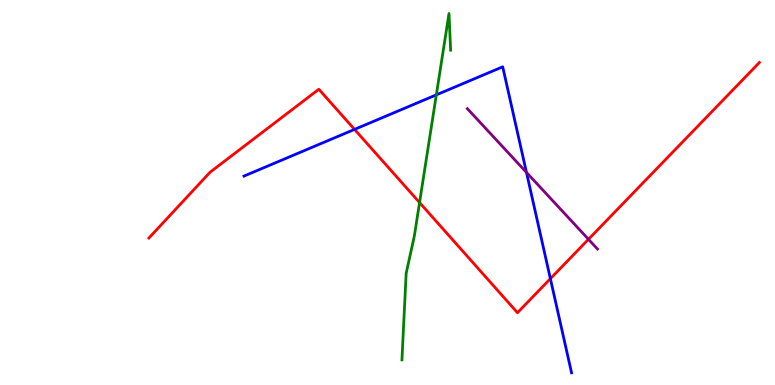[{'lines': ['blue', 'red'], 'intersections': [{'x': 4.57, 'y': 6.64}, {'x': 7.1, 'y': 2.76}]}, {'lines': ['green', 'red'], 'intersections': [{'x': 5.41, 'y': 4.74}]}, {'lines': ['purple', 'red'], 'intersections': [{'x': 7.59, 'y': 3.78}]}, {'lines': ['blue', 'green'], 'intersections': [{'x': 5.63, 'y': 7.54}]}, {'lines': ['blue', 'purple'], 'intersections': [{'x': 6.79, 'y': 5.52}]}, {'lines': ['green', 'purple'], 'intersections': []}]